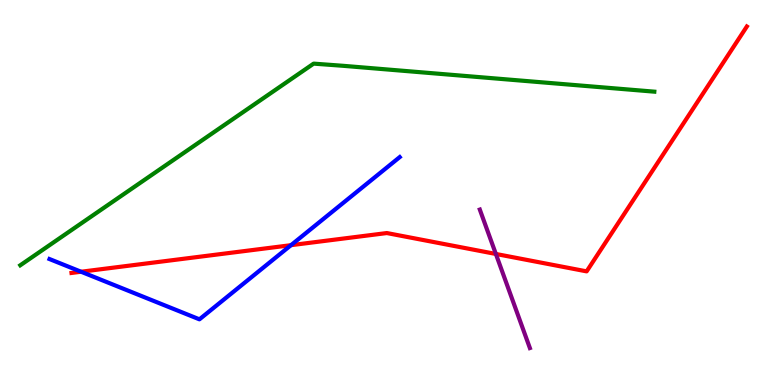[{'lines': ['blue', 'red'], 'intersections': [{'x': 1.05, 'y': 2.94}, {'x': 3.75, 'y': 3.63}]}, {'lines': ['green', 'red'], 'intersections': []}, {'lines': ['purple', 'red'], 'intersections': [{'x': 6.4, 'y': 3.4}]}, {'lines': ['blue', 'green'], 'intersections': []}, {'lines': ['blue', 'purple'], 'intersections': []}, {'lines': ['green', 'purple'], 'intersections': []}]